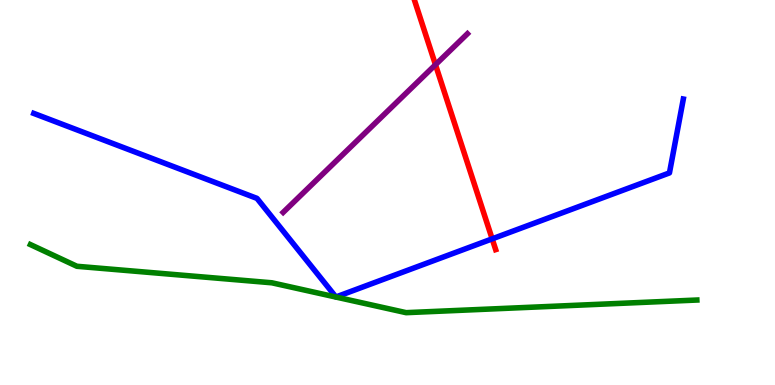[{'lines': ['blue', 'red'], 'intersections': [{'x': 6.35, 'y': 3.8}]}, {'lines': ['green', 'red'], 'intersections': []}, {'lines': ['purple', 'red'], 'intersections': [{'x': 5.62, 'y': 8.32}]}, {'lines': ['blue', 'green'], 'intersections': []}, {'lines': ['blue', 'purple'], 'intersections': []}, {'lines': ['green', 'purple'], 'intersections': []}]